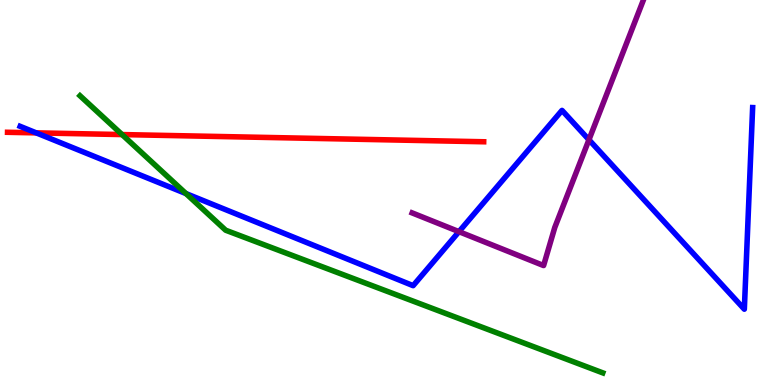[{'lines': ['blue', 'red'], 'intersections': [{'x': 0.467, 'y': 6.55}]}, {'lines': ['green', 'red'], 'intersections': [{'x': 1.57, 'y': 6.5}]}, {'lines': ['purple', 'red'], 'intersections': []}, {'lines': ['blue', 'green'], 'intersections': [{'x': 2.4, 'y': 4.97}]}, {'lines': ['blue', 'purple'], 'intersections': [{'x': 5.92, 'y': 3.98}, {'x': 7.6, 'y': 6.37}]}, {'lines': ['green', 'purple'], 'intersections': []}]